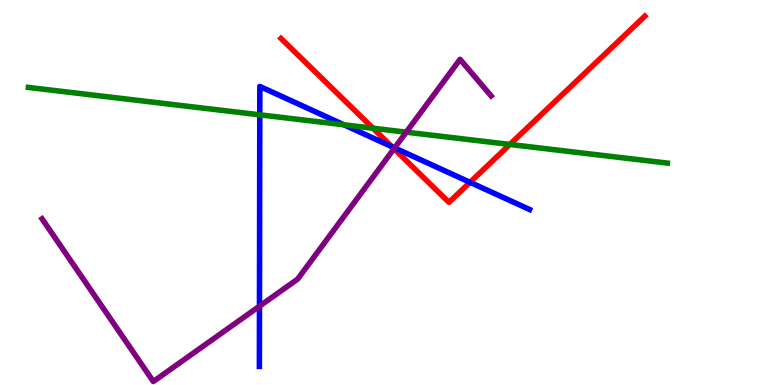[{'lines': ['blue', 'red'], 'intersections': [{'x': 5.06, 'y': 6.19}, {'x': 6.06, 'y': 5.26}]}, {'lines': ['green', 'red'], 'intersections': [{'x': 4.81, 'y': 6.67}, {'x': 6.58, 'y': 6.25}]}, {'lines': ['purple', 'red'], 'intersections': [{'x': 5.08, 'y': 6.14}]}, {'lines': ['blue', 'green'], 'intersections': [{'x': 3.35, 'y': 7.02}, {'x': 4.44, 'y': 6.76}]}, {'lines': ['blue', 'purple'], 'intersections': [{'x': 3.35, 'y': 2.05}, {'x': 5.09, 'y': 6.16}]}, {'lines': ['green', 'purple'], 'intersections': [{'x': 5.24, 'y': 6.57}]}]